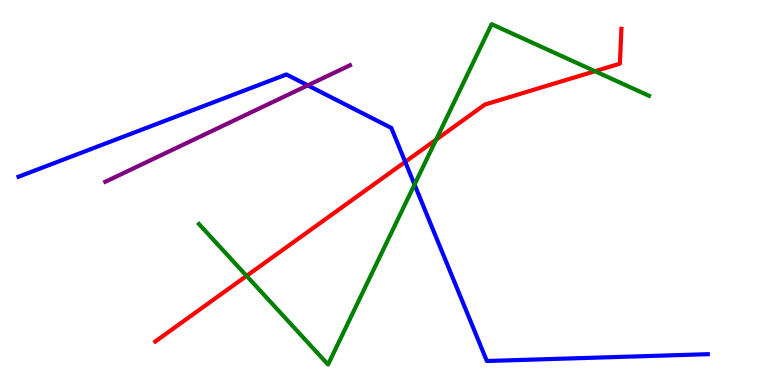[{'lines': ['blue', 'red'], 'intersections': [{'x': 5.23, 'y': 5.8}]}, {'lines': ['green', 'red'], 'intersections': [{'x': 3.18, 'y': 2.83}, {'x': 5.63, 'y': 6.37}, {'x': 7.68, 'y': 8.15}]}, {'lines': ['purple', 'red'], 'intersections': []}, {'lines': ['blue', 'green'], 'intersections': [{'x': 5.35, 'y': 5.21}]}, {'lines': ['blue', 'purple'], 'intersections': [{'x': 3.97, 'y': 7.78}]}, {'lines': ['green', 'purple'], 'intersections': []}]